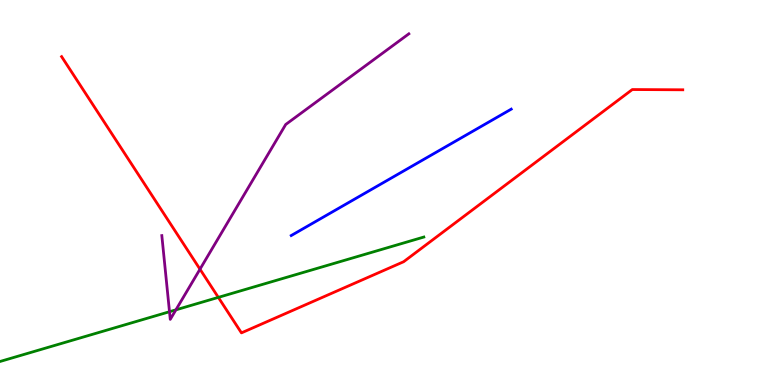[{'lines': ['blue', 'red'], 'intersections': []}, {'lines': ['green', 'red'], 'intersections': [{'x': 2.82, 'y': 2.28}]}, {'lines': ['purple', 'red'], 'intersections': [{'x': 2.58, 'y': 3.01}]}, {'lines': ['blue', 'green'], 'intersections': []}, {'lines': ['blue', 'purple'], 'intersections': []}, {'lines': ['green', 'purple'], 'intersections': [{'x': 2.19, 'y': 1.9}, {'x': 2.27, 'y': 1.95}]}]